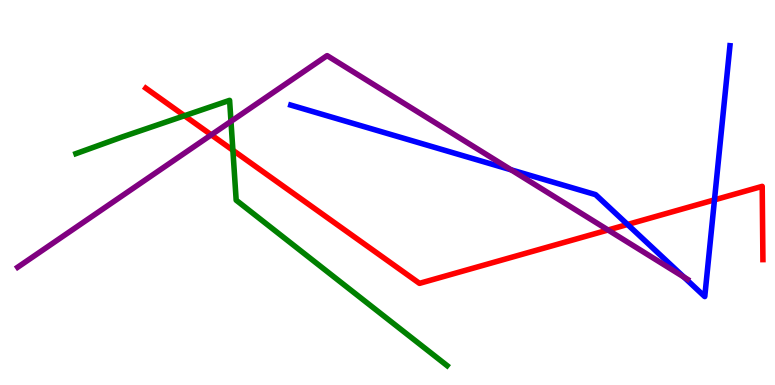[{'lines': ['blue', 'red'], 'intersections': [{'x': 8.1, 'y': 4.17}, {'x': 9.22, 'y': 4.81}]}, {'lines': ['green', 'red'], 'intersections': [{'x': 2.38, 'y': 6.99}, {'x': 3.0, 'y': 6.1}]}, {'lines': ['purple', 'red'], 'intersections': [{'x': 2.73, 'y': 6.5}, {'x': 7.85, 'y': 4.03}]}, {'lines': ['blue', 'green'], 'intersections': []}, {'lines': ['blue', 'purple'], 'intersections': [{'x': 6.59, 'y': 5.59}, {'x': 8.82, 'y': 2.8}]}, {'lines': ['green', 'purple'], 'intersections': [{'x': 2.98, 'y': 6.85}]}]